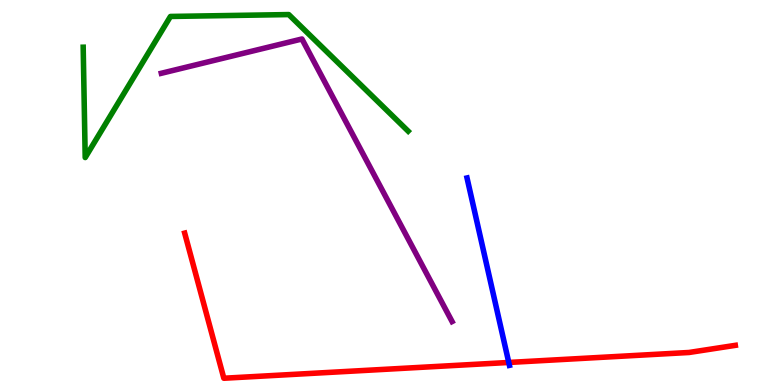[{'lines': ['blue', 'red'], 'intersections': [{'x': 6.56, 'y': 0.585}]}, {'lines': ['green', 'red'], 'intersections': []}, {'lines': ['purple', 'red'], 'intersections': []}, {'lines': ['blue', 'green'], 'intersections': []}, {'lines': ['blue', 'purple'], 'intersections': []}, {'lines': ['green', 'purple'], 'intersections': []}]